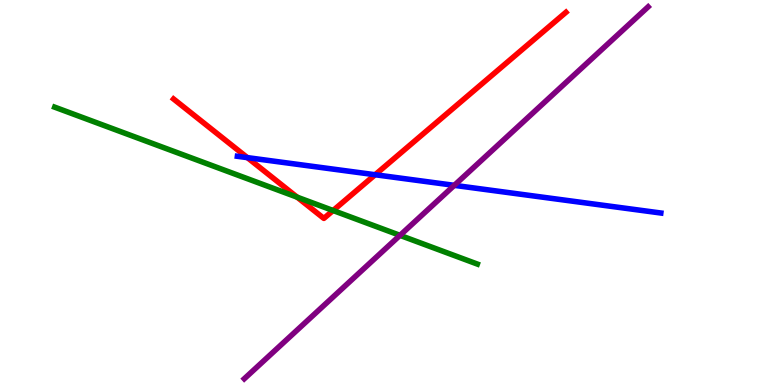[{'lines': ['blue', 'red'], 'intersections': [{'x': 3.19, 'y': 5.91}, {'x': 4.84, 'y': 5.46}]}, {'lines': ['green', 'red'], 'intersections': [{'x': 3.83, 'y': 4.88}, {'x': 4.3, 'y': 4.53}]}, {'lines': ['purple', 'red'], 'intersections': []}, {'lines': ['blue', 'green'], 'intersections': []}, {'lines': ['blue', 'purple'], 'intersections': [{'x': 5.86, 'y': 5.19}]}, {'lines': ['green', 'purple'], 'intersections': [{'x': 5.16, 'y': 3.89}]}]